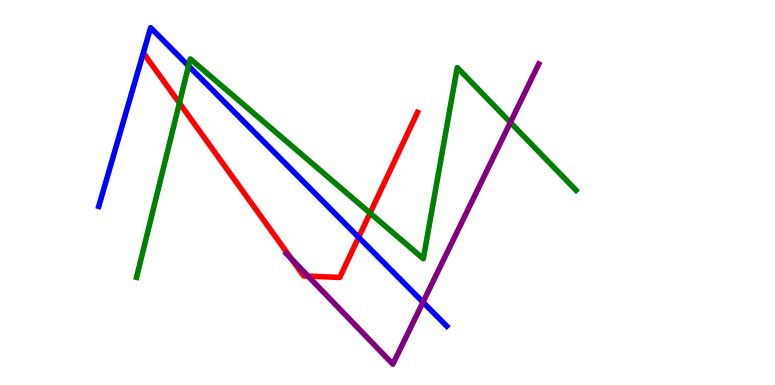[{'lines': ['blue', 'red'], 'intersections': [{'x': 4.63, 'y': 3.84}]}, {'lines': ['green', 'red'], 'intersections': [{'x': 2.31, 'y': 7.32}, {'x': 4.77, 'y': 4.47}]}, {'lines': ['purple', 'red'], 'intersections': [{'x': 3.76, 'y': 3.27}, {'x': 3.97, 'y': 2.83}]}, {'lines': ['blue', 'green'], 'intersections': [{'x': 2.43, 'y': 8.29}]}, {'lines': ['blue', 'purple'], 'intersections': [{'x': 5.46, 'y': 2.15}]}, {'lines': ['green', 'purple'], 'intersections': [{'x': 6.59, 'y': 6.82}]}]